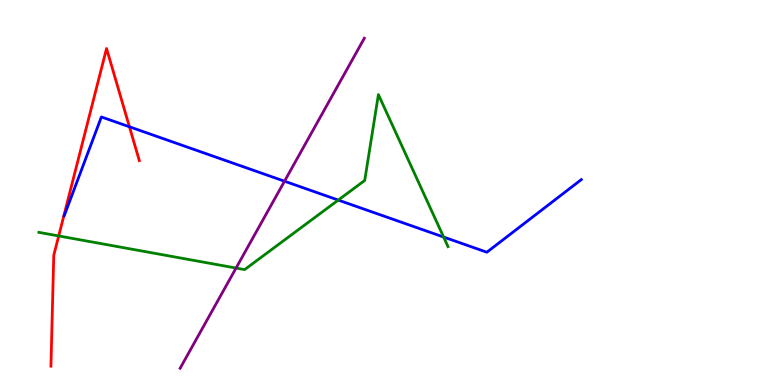[{'lines': ['blue', 'red'], 'intersections': [{'x': 1.67, 'y': 6.71}]}, {'lines': ['green', 'red'], 'intersections': [{'x': 0.758, 'y': 3.87}]}, {'lines': ['purple', 'red'], 'intersections': []}, {'lines': ['blue', 'green'], 'intersections': [{'x': 4.36, 'y': 4.8}, {'x': 5.72, 'y': 3.84}]}, {'lines': ['blue', 'purple'], 'intersections': [{'x': 3.67, 'y': 5.29}]}, {'lines': ['green', 'purple'], 'intersections': [{'x': 3.05, 'y': 3.04}]}]